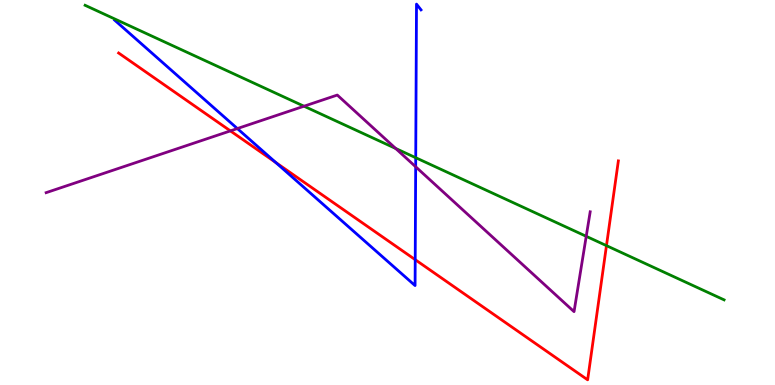[{'lines': ['blue', 'red'], 'intersections': [{'x': 3.56, 'y': 5.78}, {'x': 5.36, 'y': 3.26}]}, {'lines': ['green', 'red'], 'intersections': [{'x': 7.83, 'y': 3.62}]}, {'lines': ['purple', 'red'], 'intersections': [{'x': 2.97, 'y': 6.6}]}, {'lines': ['blue', 'green'], 'intersections': [{'x': 5.36, 'y': 5.9}]}, {'lines': ['blue', 'purple'], 'intersections': [{'x': 3.06, 'y': 6.66}, {'x': 5.36, 'y': 5.67}]}, {'lines': ['green', 'purple'], 'intersections': [{'x': 3.92, 'y': 7.24}, {'x': 5.11, 'y': 6.14}, {'x': 7.56, 'y': 3.86}]}]